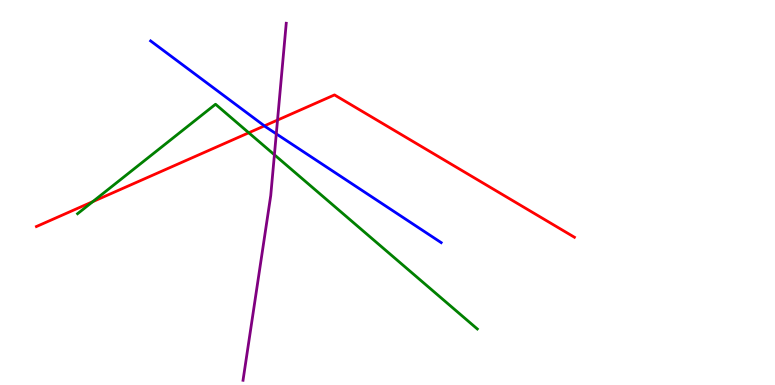[{'lines': ['blue', 'red'], 'intersections': [{'x': 3.41, 'y': 6.73}]}, {'lines': ['green', 'red'], 'intersections': [{'x': 1.2, 'y': 4.76}, {'x': 3.21, 'y': 6.55}]}, {'lines': ['purple', 'red'], 'intersections': [{'x': 3.58, 'y': 6.88}]}, {'lines': ['blue', 'green'], 'intersections': []}, {'lines': ['blue', 'purple'], 'intersections': [{'x': 3.57, 'y': 6.52}]}, {'lines': ['green', 'purple'], 'intersections': [{'x': 3.54, 'y': 5.98}]}]